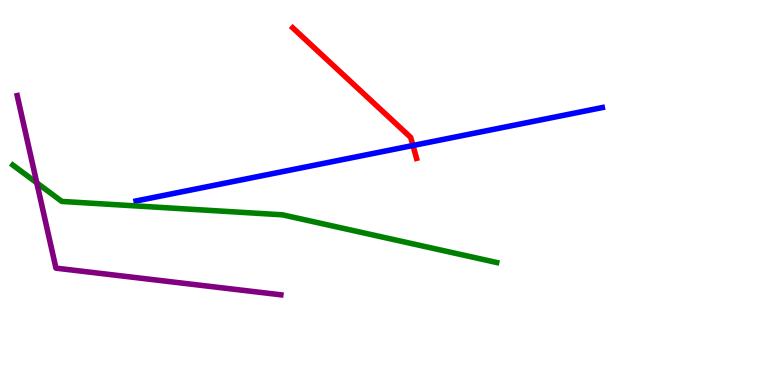[{'lines': ['blue', 'red'], 'intersections': [{'x': 5.33, 'y': 6.22}]}, {'lines': ['green', 'red'], 'intersections': []}, {'lines': ['purple', 'red'], 'intersections': []}, {'lines': ['blue', 'green'], 'intersections': []}, {'lines': ['blue', 'purple'], 'intersections': []}, {'lines': ['green', 'purple'], 'intersections': [{'x': 0.475, 'y': 5.25}]}]